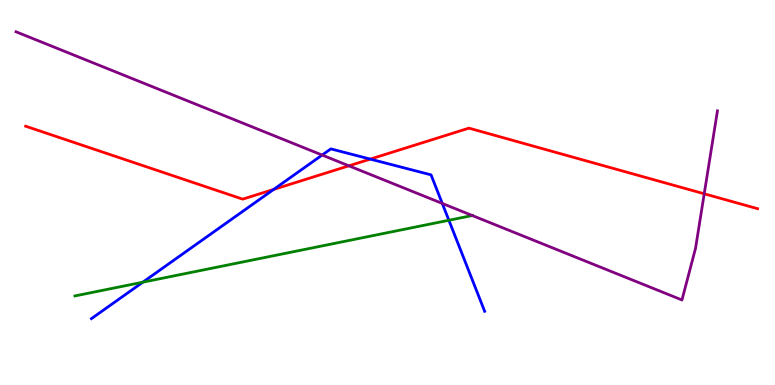[{'lines': ['blue', 'red'], 'intersections': [{'x': 3.53, 'y': 5.08}, {'x': 4.78, 'y': 5.87}]}, {'lines': ['green', 'red'], 'intersections': []}, {'lines': ['purple', 'red'], 'intersections': [{'x': 4.5, 'y': 5.69}, {'x': 9.09, 'y': 4.97}]}, {'lines': ['blue', 'green'], 'intersections': [{'x': 1.84, 'y': 2.67}, {'x': 5.79, 'y': 4.28}]}, {'lines': ['blue', 'purple'], 'intersections': [{'x': 4.16, 'y': 5.97}, {'x': 5.71, 'y': 4.72}]}, {'lines': ['green', 'purple'], 'intersections': [{'x': 6.09, 'y': 4.4}]}]